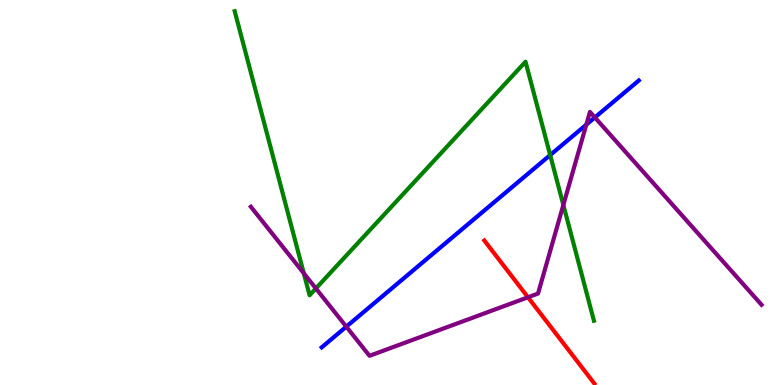[{'lines': ['blue', 'red'], 'intersections': []}, {'lines': ['green', 'red'], 'intersections': []}, {'lines': ['purple', 'red'], 'intersections': [{'x': 6.81, 'y': 2.28}]}, {'lines': ['blue', 'green'], 'intersections': [{'x': 7.1, 'y': 5.97}]}, {'lines': ['blue', 'purple'], 'intersections': [{'x': 4.47, 'y': 1.52}, {'x': 7.57, 'y': 6.76}, {'x': 7.68, 'y': 6.95}]}, {'lines': ['green', 'purple'], 'intersections': [{'x': 3.92, 'y': 2.9}, {'x': 4.08, 'y': 2.51}, {'x': 7.27, 'y': 4.68}]}]